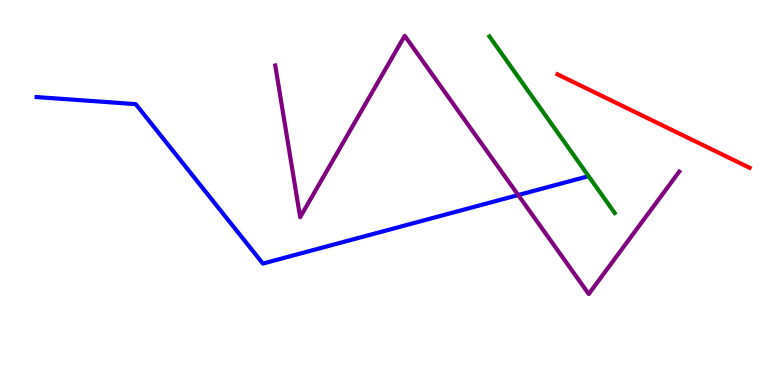[{'lines': ['blue', 'red'], 'intersections': []}, {'lines': ['green', 'red'], 'intersections': []}, {'lines': ['purple', 'red'], 'intersections': []}, {'lines': ['blue', 'green'], 'intersections': []}, {'lines': ['blue', 'purple'], 'intersections': [{'x': 6.69, 'y': 4.93}]}, {'lines': ['green', 'purple'], 'intersections': []}]